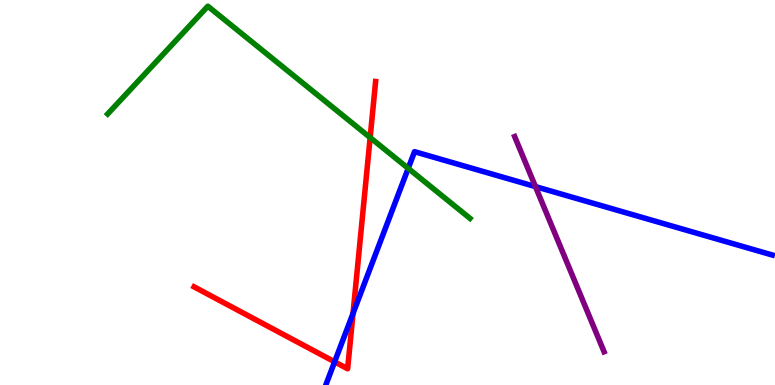[{'lines': ['blue', 'red'], 'intersections': [{'x': 4.32, 'y': 0.602}, {'x': 4.56, 'y': 1.86}]}, {'lines': ['green', 'red'], 'intersections': [{'x': 4.78, 'y': 6.43}]}, {'lines': ['purple', 'red'], 'intersections': []}, {'lines': ['blue', 'green'], 'intersections': [{'x': 5.27, 'y': 5.63}]}, {'lines': ['blue', 'purple'], 'intersections': [{'x': 6.91, 'y': 5.15}]}, {'lines': ['green', 'purple'], 'intersections': []}]